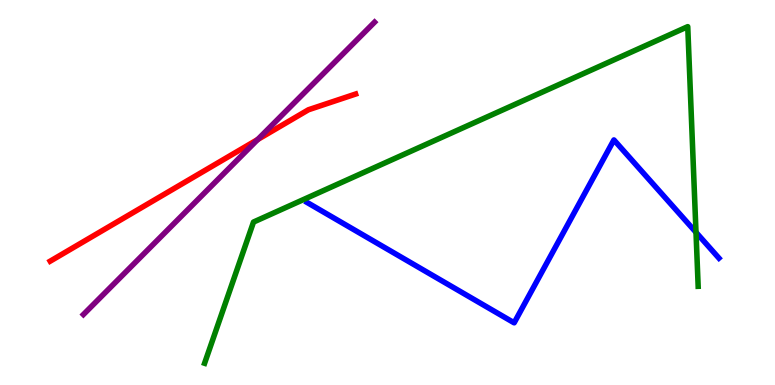[{'lines': ['blue', 'red'], 'intersections': []}, {'lines': ['green', 'red'], 'intersections': []}, {'lines': ['purple', 'red'], 'intersections': [{'x': 3.33, 'y': 6.38}]}, {'lines': ['blue', 'green'], 'intersections': [{'x': 8.98, 'y': 3.97}]}, {'lines': ['blue', 'purple'], 'intersections': []}, {'lines': ['green', 'purple'], 'intersections': []}]